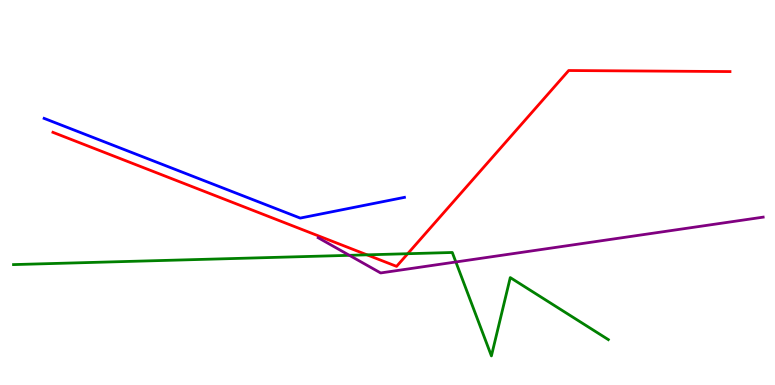[{'lines': ['blue', 'red'], 'intersections': []}, {'lines': ['green', 'red'], 'intersections': [{'x': 4.74, 'y': 3.38}, {'x': 5.26, 'y': 3.41}]}, {'lines': ['purple', 'red'], 'intersections': []}, {'lines': ['blue', 'green'], 'intersections': []}, {'lines': ['blue', 'purple'], 'intersections': []}, {'lines': ['green', 'purple'], 'intersections': [{'x': 4.51, 'y': 3.37}, {'x': 5.88, 'y': 3.2}]}]